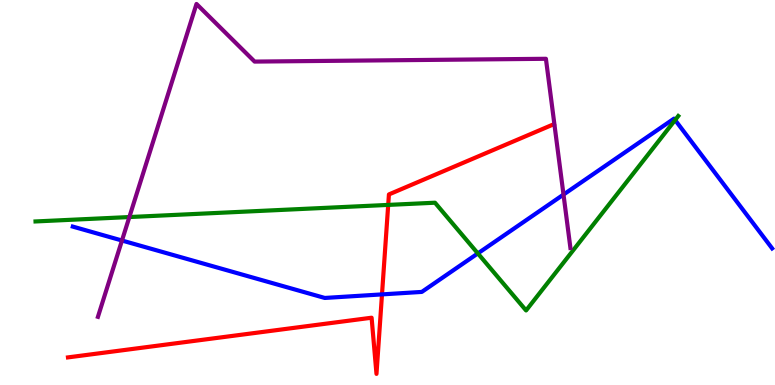[{'lines': ['blue', 'red'], 'intersections': [{'x': 4.93, 'y': 2.35}]}, {'lines': ['green', 'red'], 'intersections': [{'x': 5.01, 'y': 4.68}]}, {'lines': ['purple', 'red'], 'intersections': []}, {'lines': ['blue', 'green'], 'intersections': [{'x': 6.17, 'y': 3.42}, {'x': 8.71, 'y': 6.88}]}, {'lines': ['blue', 'purple'], 'intersections': [{'x': 1.57, 'y': 3.75}, {'x': 7.27, 'y': 4.95}]}, {'lines': ['green', 'purple'], 'intersections': [{'x': 1.67, 'y': 4.36}]}]